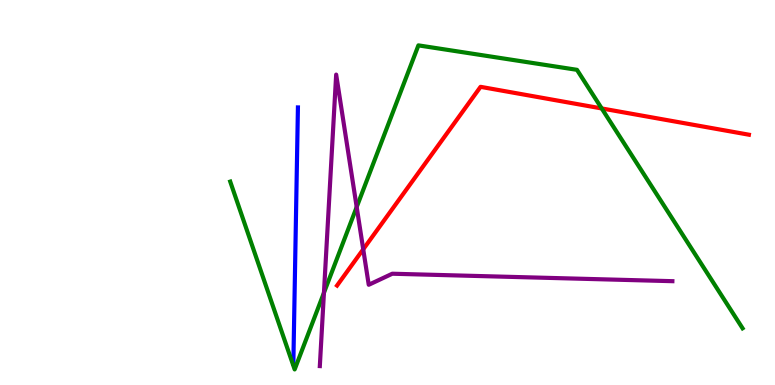[{'lines': ['blue', 'red'], 'intersections': []}, {'lines': ['green', 'red'], 'intersections': [{'x': 7.76, 'y': 7.18}]}, {'lines': ['purple', 'red'], 'intersections': [{'x': 4.69, 'y': 3.52}]}, {'lines': ['blue', 'green'], 'intersections': []}, {'lines': ['blue', 'purple'], 'intersections': []}, {'lines': ['green', 'purple'], 'intersections': [{'x': 4.18, 'y': 2.4}, {'x': 4.6, 'y': 4.62}]}]